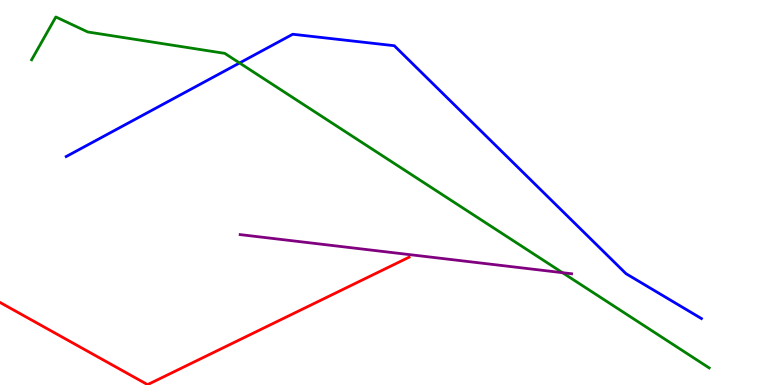[{'lines': ['blue', 'red'], 'intersections': []}, {'lines': ['green', 'red'], 'intersections': []}, {'lines': ['purple', 'red'], 'intersections': []}, {'lines': ['blue', 'green'], 'intersections': [{'x': 3.09, 'y': 8.36}]}, {'lines': ['blue', 'purple'], 'intersections': []}, {'lines': ['green', 'purple'], 'intersections': [{'x': 7.26, 'y': 2.92}]}]